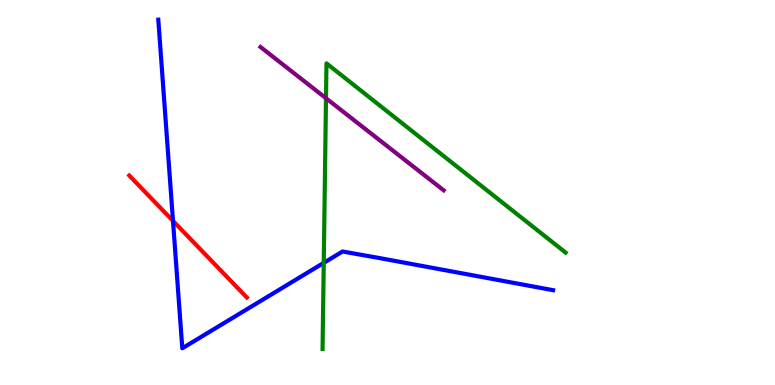[{'lines': ['blue', 'red'], 'intersections': [{'x': 2.23, 'y': 4.26}]}, {'lines': ['green', 'red'], 'intersections': []}, {'lines': ['purple', 'red'], 'intersections': []}, {'lines': ['blue', 'green'], 'intersections': [{'x': 4.18, 'y': 3.17}]}, {'lines': ['blue', 'purple'], 'intersections': []}, {'lines': ['green', 'purple'], 'intersections': [{'x': 4.21, 'y': 7.45}]}]